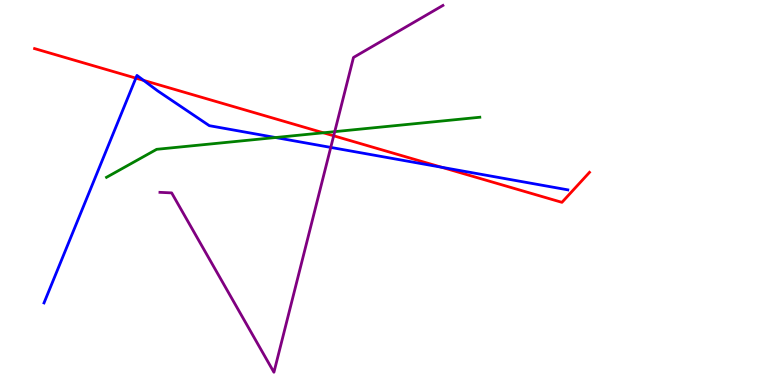[{'lines': ['blue', 'red'], 'intersections': [{'x': 1.75, 'y': 7.97}, {'x': 1.85, 'y': 7.91}, {'x': 5.7, 'y': 5.66}]}, {'lines': ['green', 'red'], 'intersections': [{'x': 4.17, 'y': 6.55}]}, {'lines': ['purple', 'red'], 'intersections': [{'x': 4.31, 'y': 6.47}]}, {'lines': ['blue', 'green'], 'intersections': [{'x': 3.56, 'y': 6.43}]}, {'lines': ['blue', 'purple'], 'intersections': [{'x': 4.27, 'y': 6.17}]}, {'lines': ['green', 'purple'], 'intersections': [{'x': 4.32, 'y': 6.58}]}]